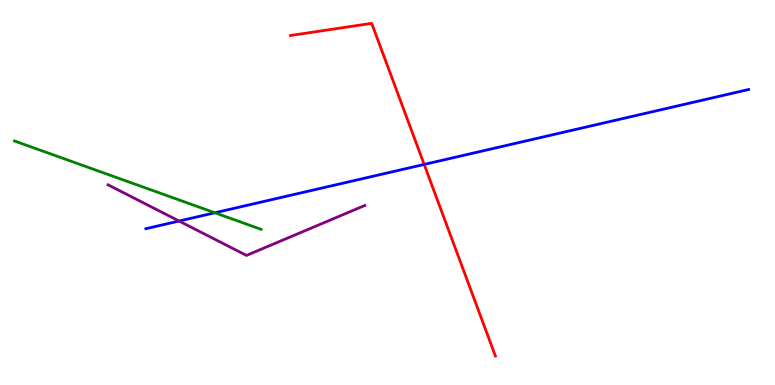[{'lines': ['blue', 'red'], 'intersections': [{'x': 5.47, 'y': 5.73}]}, {'lines': ['green', 'red'], 'intersections': []}, {'lines': ['purple', 'red'], 'intersections': []}, {'lines': ['blue', 'green'], 'intersections': [{'x': 2.77, 'y': 4.47}]}, {'lines': ['blue', 'purple'], 'intersections': [{'x': 2.31, 'y': 4.26}]}, {'lines': ['green', 'purple'], 'intersections': []}]